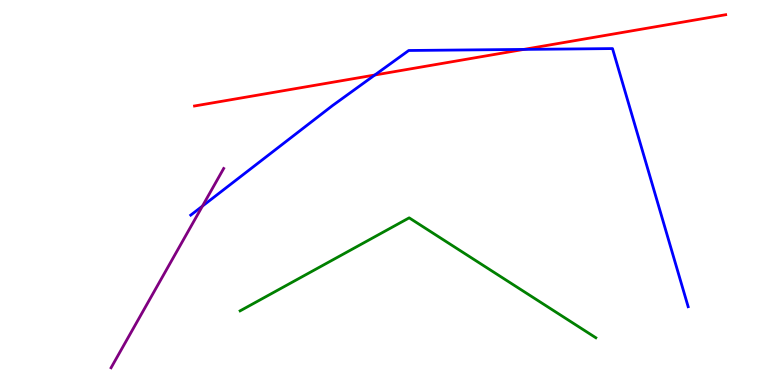[{'lines': ['blue', 'red'], 'intersections': [{'x': 4.84, 'y': 8.05}, {'x': 6.76, 'y': 8.72}]}, {'lines': ['green', 'red'], 'intersections': []}, {'lines': ['purple', 'red'], 'intersections': []}, {'lines': ['blue', 'green'], 'intersections': []}, {'lines': ['blue', 'purple'], 'intersections': [{'x': 2.61, 'y': 4.65}]}, {'lines': ['green', 'purple'], 'intersections': []}]